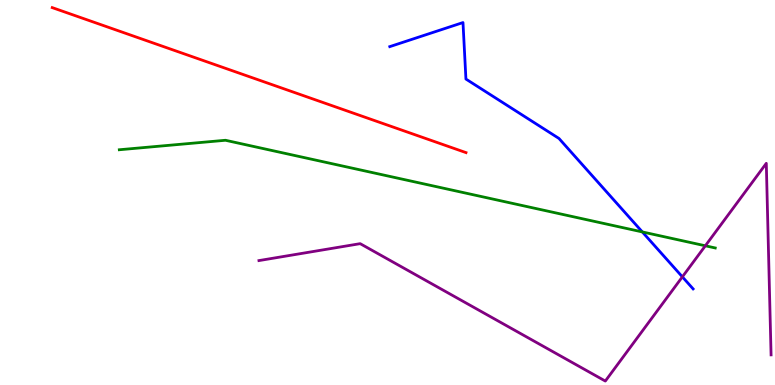[{'lines': ['blue', 'red'], 'intersections': []}, {'lines': ['green', 'red'], 'intersections': []}, {'lines': ['purple', 'red'], 'intersections': []}, {'lines': ['blue', 'green'], 'intersections': [{'x': 8.29, 'y': 3.98}]}, {'lines': ['blue', 'purple'], 'intersections': [{'x': 8.8, 'y': 2.81}]}, {'lines': ['green', 'purple'], 'intersections': [{'x': 9.1, 'y': 3.62}]}]